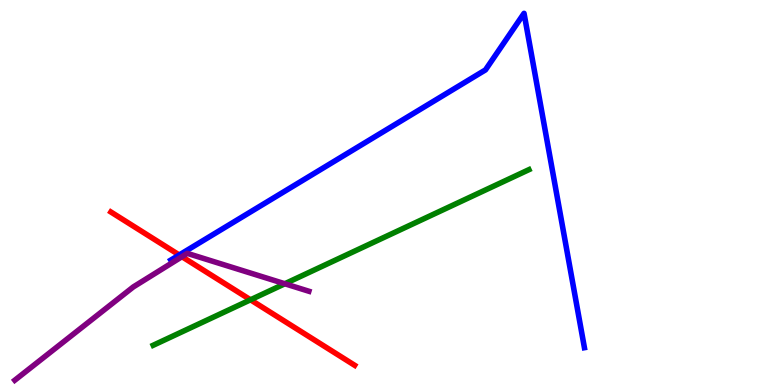[{'lines': ['blue', 'red'], 'intersections': [{'x': 2.31, 'y': 3.38}]}, {'lines': ['green', 'red'], 'intersections': [{'x': 3.23, 'y': 2.21}]}, {'lines': ['purple', 'red'], 'intersections': [{'x': 2.35, 'y': 3.33}]}, {'lines': ['blue', 'green'], 'intersections': []}, {'lines': ['blue', 'purple'], 'intersections': []}, {'lines': ['green', 'purple'], 'intersections': [{'x': 3.68, 'y': 2.63}]}]